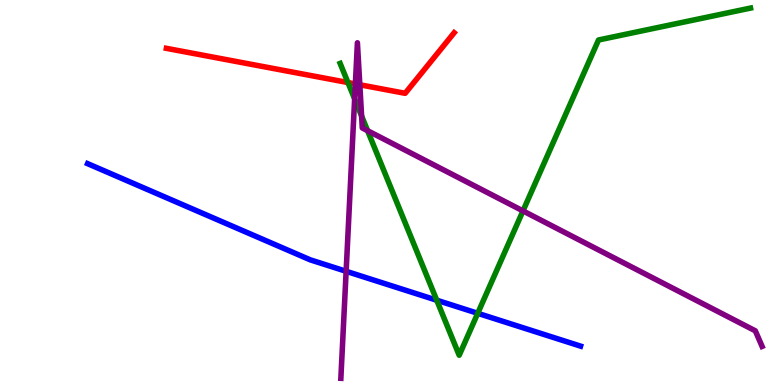[{'lines': ['blue', 'red'], 'intersections': []}, {'lines': ['green', 'red'], 'intersections': [{'x': 4.49, 'y': 7.86}]}, {'lines': ['purple', 'red'], 'intersections': [{'x': 4.59, 'y': 7.82}, {'x': 4.64, 'y': 7.8}]}, {'lines': ['blue', 'green'], 'intersections': [{'x': 5.64, 'y': 2.2}, {'x': 6.16, 'y': 1.86}]}, {'lines': ['blue', 'purple'], 'intersections': [{'x': 4.47, 'y': 2.95}]}, {'lines': ['green', 'purple'], 'intersections': [{'x': 4.58, 'y': 7.43}, {'x': 4.67, 'y': 6.99}, {'x': 4.74, 'y': 6.61}, {'x': 6.75, 'y': 4.52}]}]